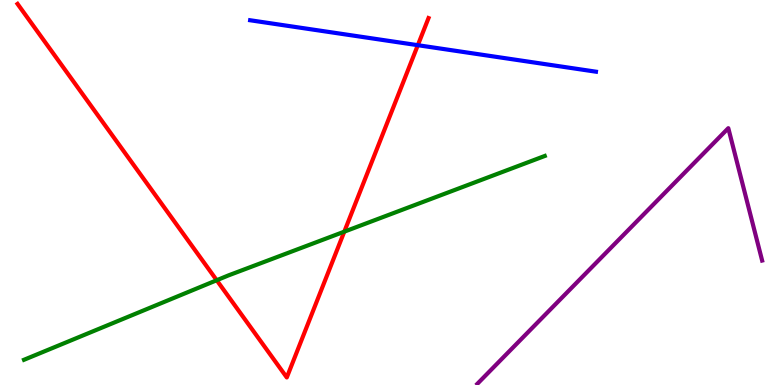[{'lines': ['blue', 'red'], 'intersections': [{'x': 5.39, 'y': 8.83}]}, {'lines': ['green', 'red'], 'intersections': [{'x': 2.8, 'y': 2.72}, {'x': 4.44, 'y': 3.98}]}, {'lines': ['purple', 'red'], 'intersections': []}, {'lines': ['blue', 'green'], 'intersections': []}, {'lines': ['blue', 'purple'], 'intersections': []}, {'lines': ['green', 'purple'], 'intersections': []}]